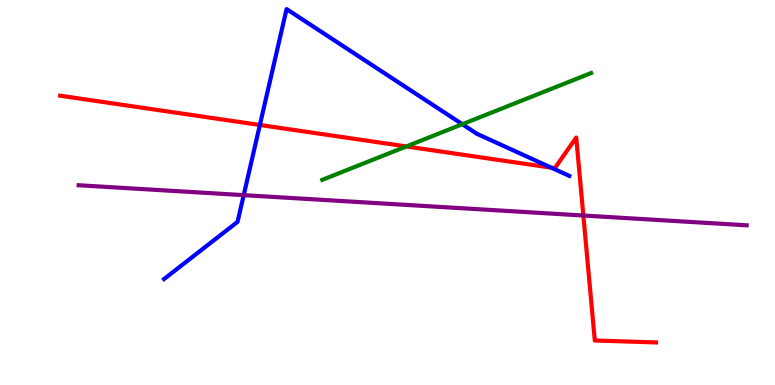[{'lines': ['blue', 'red'], 'intersections': [{'x': 3.35, 'y': 6.75}, {'x': 7.11, 'y': 5.64}]}, {'lines': ['green', 'red'], 'intersections': [{'x': 5.24, 'y': 6.2}]}, {'lines': ['purple', 'red'], 'intersections': [{'x': 7.53, 'y': 4.4}]}, {'lines': ['blue', 'green'], 'intersections': [{'x': 5.97, 'y': 6.77}]}, {'lines': ['blue', 'purple'], 'intersections': [{'x': 3.14, 'y': 4.93}]}, {'lines': ['green', 'purple'], 'intersections': []}]